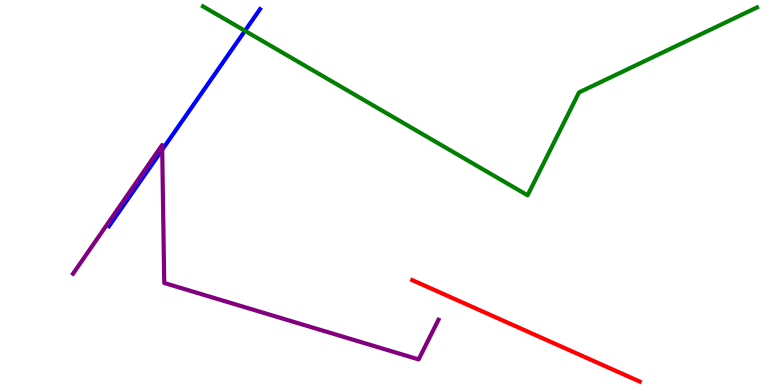[{'lines': ['blue', 'red'], 'intersections': []}, {'lines': ['green', 'red'], 'intersections': []}, {'lines': ['purple', 'red'], 'intersections': []}, {'lines': ['blue', 'green'], 'intersections': [{'x': 3.16, 'y': 9.2}]}, {'lines': ['blue', 'purple'], 'intersections': [{'x': 2.09, 'y': 6.11}]}, {'lines': ['green', 'purple'], 'intersections': []}]